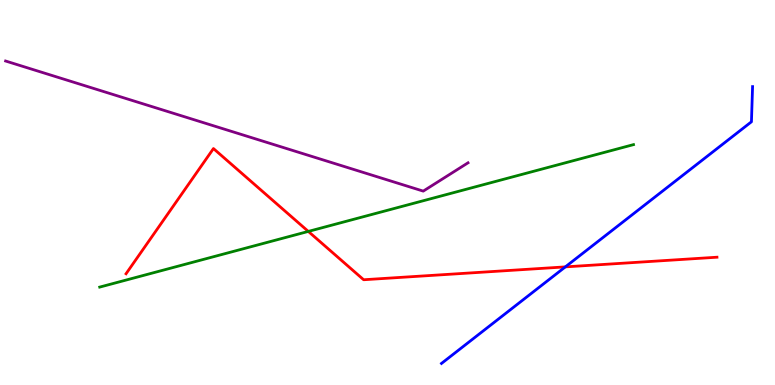[{'lines': ['blue', 'red'], 'intersections': [{'x': 7.29, 'y': 3.07}]}, {'lines': ['green', 'red'], 'intersections': [{'x': 3.98, 'y': 3.99}]}, {'lines': ['purple', 'red'], 'intersections': []}, {'lines': ['blue', 'green'], 'intersections': []}, {'lines': ['blue', 'purple'], 'intersections': []}, {'lines': ['green', 'purple'], 'intersections': []}]